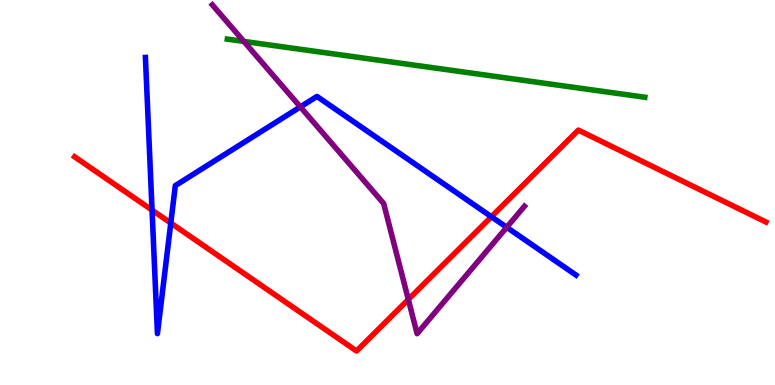[{'lines': ['blue', 'red'], 'intersections': [{'x': 1.96, 'y': 4.54}, {'x': 2.2, 'y': 4.21}, {'x': 6.34, 'y': 4.37}]}, {'lines': ['green', 'red'], 'intersections': []}, {'lines': ['purple', 'red'], 'intersections': [{'x': 5.27, 'y': 2.22}]}, {'lines': ['blue', 'green'], 'intersections': []}, {'lines': ['blue', 'purple'], 'intersections': [{'x': 3.88, 'y': 7.22}, {'x': 6.54, 'y': 4.1}]}, {'lines': ['green', 'purple'], 'intersections': [{'x': 3.15, 'y': 8.92}]}]